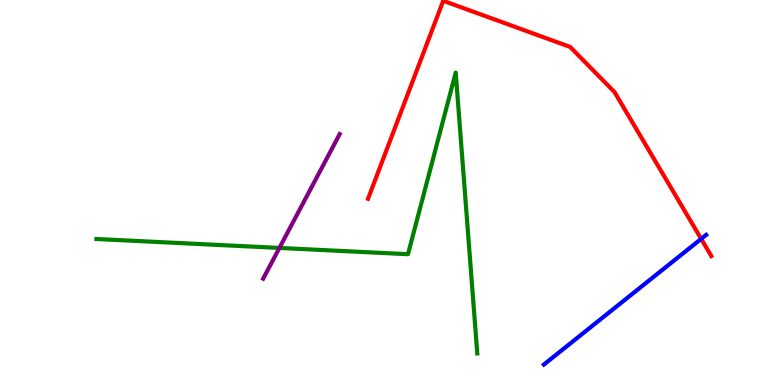[{'lines': ['blue', 'red'], 'intersections': [{'x': 9.05, 'y': 3.8}]}, {'lines': ['green', 'red'], 'intersections': []}, {'lines': ['purple', 'red'], 'intersections': []}, {'lines': ['blue', 'green'], 'intersections': []}, {'lines': ['blue', 'purple'], 'intersections': []}, {'lines': ['green', 'purple'], 'intersections': [{'x': 3.61, 'y': 3.56}]}]